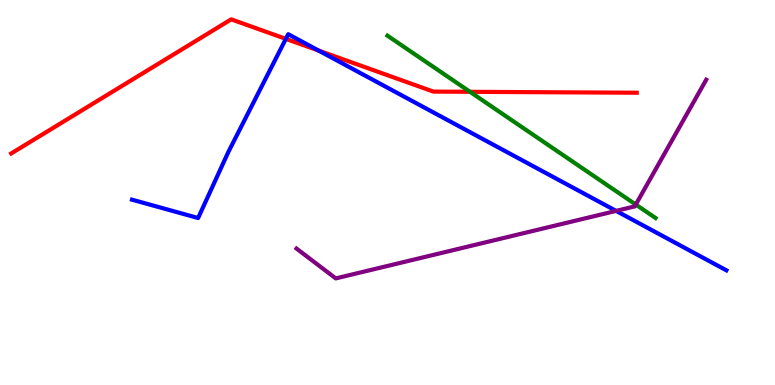[{'lines': ['blue', 'red'], 'intersections': [{'x': 3.69, 'y': 8.99}, {'x': 4.11, 'y': 8.69}]}, {'lines': ['green', 'red'], 'intersections': [{'x': 6.06, 'y': 7.62}]}, {'lines': ['purple', 'red'], 'intersections': []}, {'lines': ['blue', 'green'], 'intersections': []}, {'lines': ['blue', 'purple'], 'intersections': [{'x': 7.95, 'y': 4.52}]}, {'lines': ['green', 'purple'], 'intersections': [{'x': 8.2, 'y': 4.69}]}]